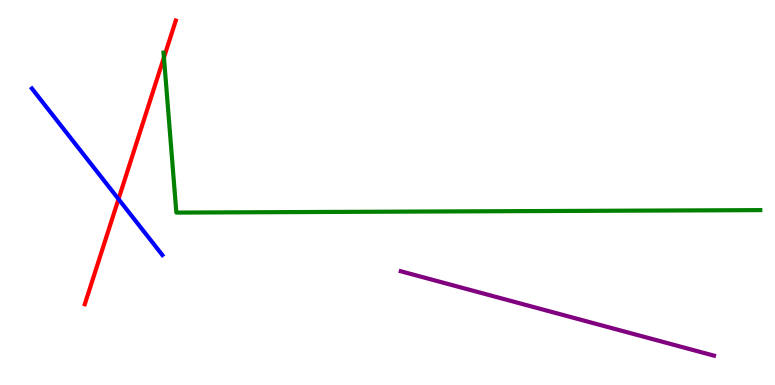[{'lines': ['blue', 'red'], 'intersections': [{'x': 1.53, 'y': 4.83}]}, {'lines': ['green', 'red'], 'intersections': [{'x': 2.12, 'y': 8.51}]}, {'lines': ['purple', 'red'], 'intersections': []}, {'lines': ['blue', 'green'], 'intersections': []}, {'lines': ['blue', 'purple'], 'intersections': []}, {'lines': ['green', 'purple'], 'intersections': []}]